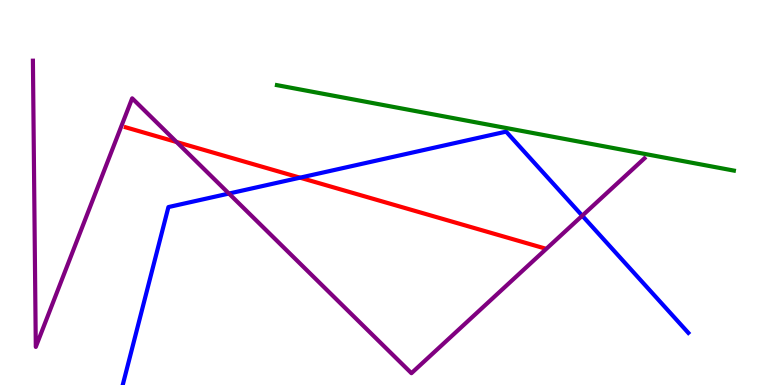[{'lines': ['blue', 'red'], 'intersections': [{'x': 3.87, 'y': 5.39}]}, {'lines': ['green', 'red'], 'intersections': []}, {'lines': ['purple', 'red'], 'intersections': [{'x': 2.28, 'y': 6.31}]}, {'lines': ['blue', 'green'], 'intersections': []}, {'lines': ['blue', 'purple'], 'intersections': [{'x': 2.95, 'y': 4.97}, {'x': 7.51, 'y': 4.4}]}, {'lines': ['green', 'purple'], 'intersections': []}]